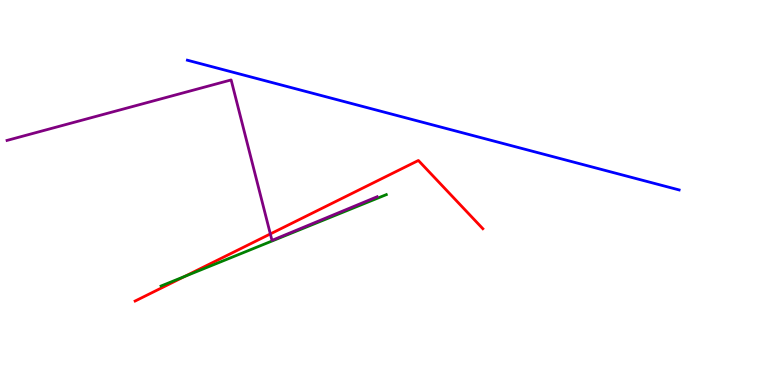[{'lines': ['blue', 'red'], 'intersections': []}, {'lines': ['green', 'red'], 'intersections': [{'x': 2.38, 'y': 2.82}]}, {'lines': ['purple', 'red'], 'intersections': [{'x': 3.49, 'y': 3.92}]}, {'lines': ['blue', 'green'], 'intersections': []}, {'lines': ['blue', 'purple'], 'intersections': []}, {'lines': ['green', 'purple'], 'intersections': []}]